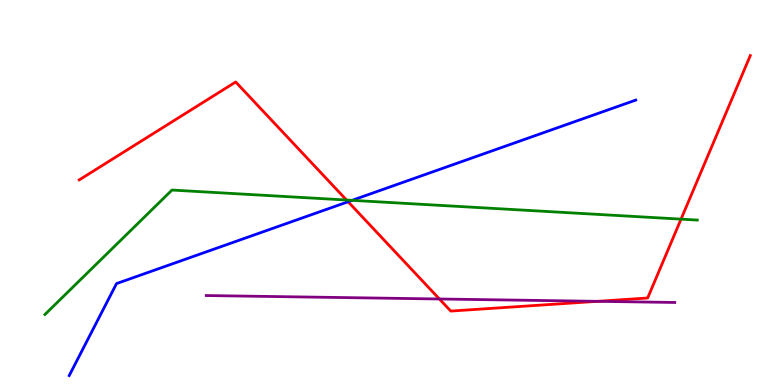[{'lines': ['blue', 'red'], 'intersections': [{'x': 4.49, 'y': 4.76}]}, {'lines': ['green', 'red'], 'intersections': [{'x': 4.47, 'y': 4.8}, {'x': 8.79, 'y': 4.31}]}, {'lines': ['purple', 'red'], 'intersections': [{'x': 5.67, 'y': 2.23}, {'x': 7.71, 'y': 2.17}]}, {'lines': ['blue', 'green'], 'intersections': [{'x': 4.54, 'y': 4.8}]}, {'lines': ['blue', 'purple'], 'intersections': []}, {'lines': ['green', 'purple'], 'intersections': []}]